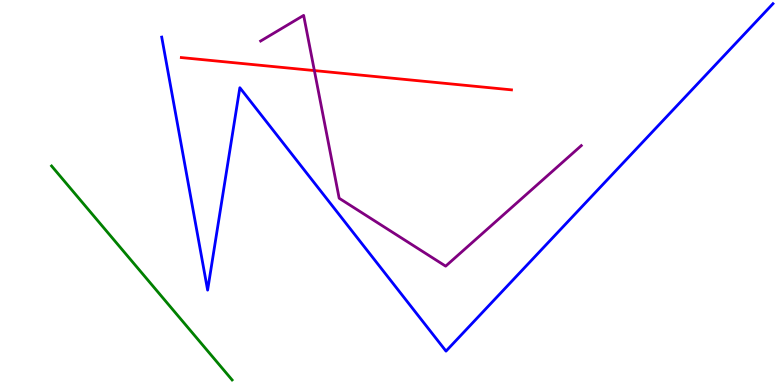[{'lines': ['blue', 'red'], 'intersections': []}, {'lines': ['green', 'red'], 'intersections': []}, {'lines': ['purple', 'red'], 'intersections': [{'x': 4.06, 'y': 8.17}]}, {'lines': ['blue', 'green'], 'intersections': []}, {'lines': ['blue', 'purple'], 'intersections': []}, {'lines': ['green', 'purple'], 'intersections': []}]